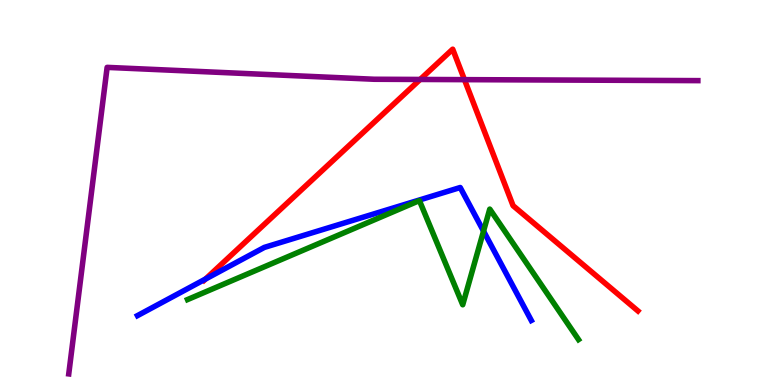[{'lines': ['blue', 'red'], 'intersections': [{'x': 2.65, 'y': 2.75}]}, {'lines': ['green', 'red'], 'intersections': []}, {'lines': ['purple', 'red'], 'intersections': [{'x': 5.42, 'y': 7.94}, {'x': 5.99, 'y': 7.93}]}, {'lines': ['blue', 'green'], 'intersections': [{'x': 6.24, 'y': 4.0}]}, {'lines': ['blue', 'purple'], 'intersections': []}, {'lines': ['green', 'purple'], 'intersections': []}]